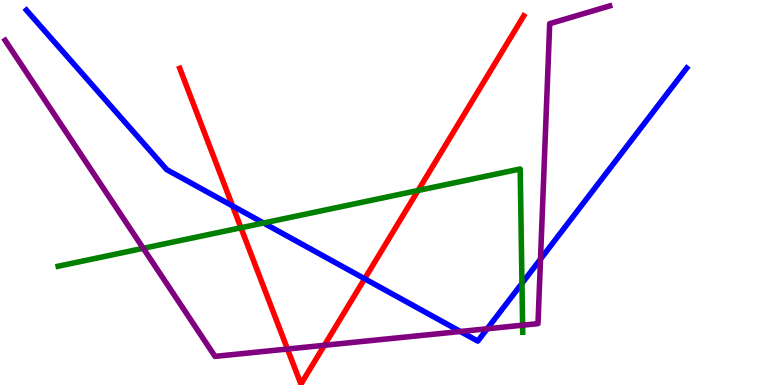[{'lines': ['blue', 'red'], 'intersections': [{'x': 3.0, 'y': 4.65}, {'x': 4.71, 'y': 2.76}]}, {'lines': ['green', 'red'], 'intersections': [{'x': 3.11, 'y': 4.08}, {'x': 5.39, 'y': 5.05}]}, {'lines': ['purple', 'red'], 'intersections': [{'x': 3.71, 'y': 0.934}, {'x': 4.19, 'y': 1.03}]}, {'lines': ['blue', 'green'], 'intersections': [{'x': 3.4, 'y': 4.21}, {'x': 6.73, 'y': 2.64}]}, {'lines': ['blue', 'purple'], 'intersections': [{'x': 5.94, 'y': 1.39}, {'x': 6.29, 'y': 1.46}, {'x': 6.97, 'y': 3.27}]}, {'lines': ['green', 'purple'], 'intersections': [{'x': 1.85, 'y': 3.55}, {'x': 6.74, 'y': 1.55}]}]